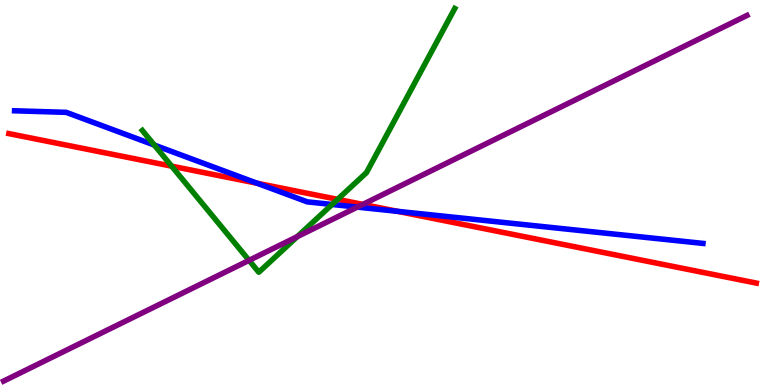[{'lines': ['blue', 'red'], 'intersections': [{'x': 3.32, 'y': 5.24}, {'x': 5.13, 'y': 4.51}]}, {'lines': ['green', 'red'], 'intersections': [{'x': 2.21, 'y': 5.68}, {'x': 4.36, 'y': 4.82}]}, {'lines': ['purple', 'red'], 'intersections': [{'x': 4.68, 'y': 4.69}]}, {'lines': ['blue', 'green'], 'intersections': [{'x': 1.99, 'y': 6.23}, {'x': 4.28, 'y': 4.69}]}, {'lines': ['blue', 'purple'], 'intersections': [{'x': 4.61, 'y': 4.62}]}, {'lines': ['green', 'purple'], 'intersections': [{'x': 3.21, 'y': 3.24}, {'x': 3.84, 'y': 3.85}]}]